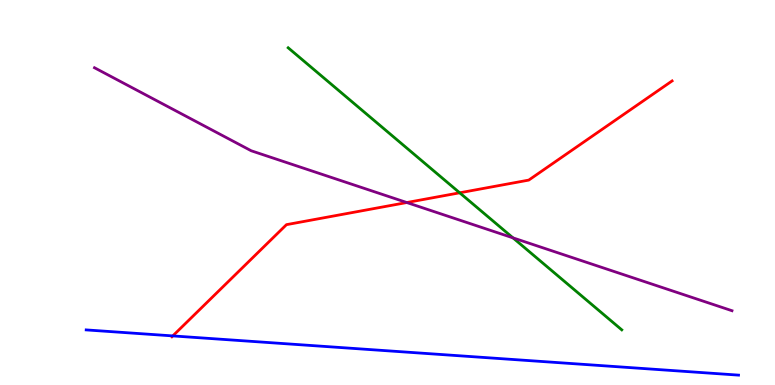[{'lines': ['blue', 'red'], 'intersections': [{'x': 2.23, 'y': 1.28}]}, {'lines': ['green', 'red'], 'intersections': [{'x': 5.93, 'y': 4.99}]}, {'lines': ['purple', 'red'], 'intersections': [{'x': 5.25, 'y': 4.74}]}, {'lines': ['blue', 'green'], 'intersections': []}, {'lines': ['blue', 'purple'], 'intersections': []}, {'lines': ['green', 'purple'], 'intersections': [{'x': 6.62, 'y': 3.82}]}]